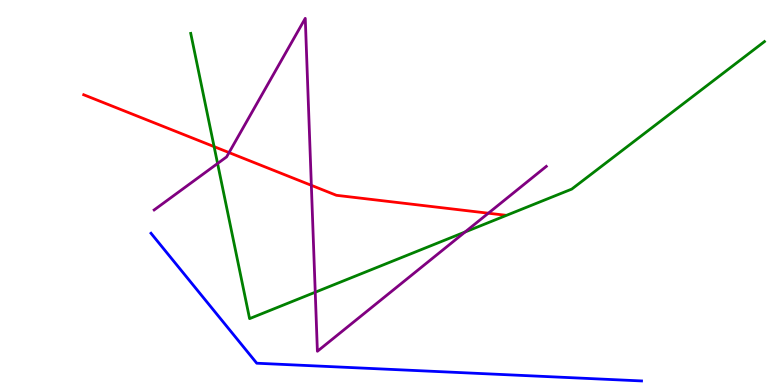[{'lines': ['blue', 'red'], 'intersections': []}, {'lines': ['green', 'red'], 'intersections': [{'x': 2.76, 'y': 6.19}]}, {'lines': ['purple', 'red'], 'intersections': [{'x': 2.96, 'y': 6.04}, {'x': 4.02, 'y': 5.19}, {'x': 6.3, 'y': 4.46}]}, {'lines': ['blue', 'green'], 'intersections': []}, {'lines': ['blue', 'purple'], 'intersections': []}, {'lines': ['green', 'purple'], 'intersections': [{'x': 2.81, 'y': 5.75}, {'x': 4.07, 'y': 2.41}, {'x': 6.0, 'y': 3.97}]}]